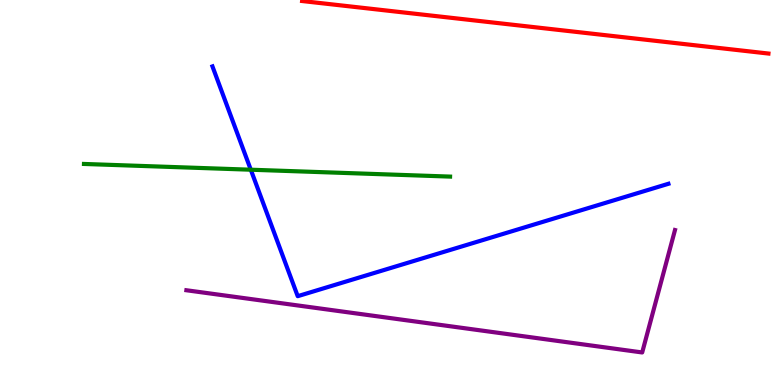[{'lines': ['blue', 'red'], 'intersections': []}, {'lines': ['green', 'red'], 'intersections': []}, {'lines': ['purple', 'red'], 'intersections': []}, {'lines': ['blue', 'green'], 'intersections': [{'x': 3.24, 'y': 5.59}]}, {'lines': ['blue', 'purple'], 'intersections': []}, {'lines': ['green', 'purple'], 'intersections': []}]